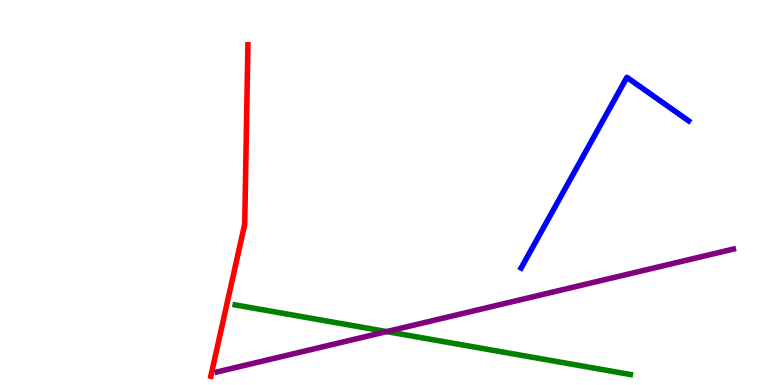[{'lines': ['blue', 'red'], 'intersections': []}, {'lines': ['green', 'red'], 'intersections': []}, {'lines': ['purple', 'red'], 'intersections': []}, {'lines': ['blue', 'green'], 'intersections': []}, {'lines': ['blue', 'purple'], 'intersections': []}, {'lines': ['green', 'purple'], 'intersections': [{'x': 4.99, 'y': 1.39}]}]